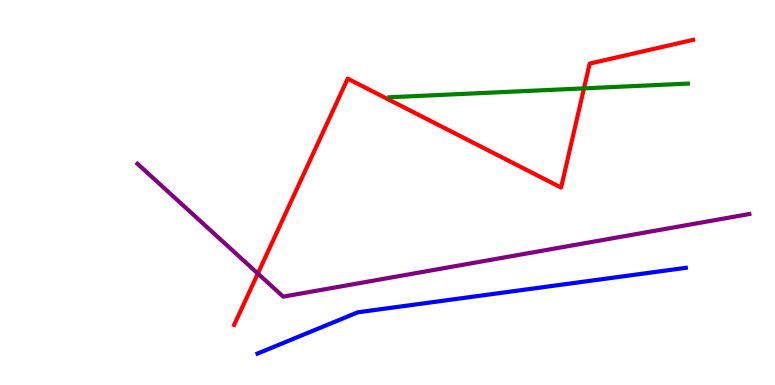[{'lines': ['blue', 'red'], 'intersections': []}, {'lines': ['green', 'red'], 'intersections': [{'x': 7.54, 'y': 7.71}]}, {'lines': ['purple', 'red'], 'intersections': [{'x': 3.33, 'y': 2.9}]}, {'lines': ['blue', 'green'], 'intersections': []}, {'lines': ['blue', 'purple'], 'intersections': []}, {'lines': ['green', 'purple'], 'intersections': []}]